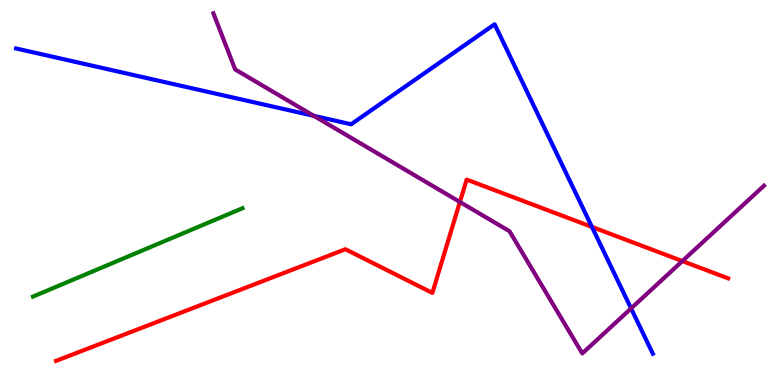[{'lines': ['blue', 'red'], 'intersections': [{'x': 7.64, 'y': 4.11}]}, {'lines': ['green', 'red'], 'intersections': []}, {'lines': ['purple', 'red'], 'intersections': [{'x': 5.93, 'y': 4.75}, {'x': 8.8, 'y': 3.22}]}, {'lines': ['blue', 'green'], 'intersections': []}, {'lines': ['blue', 'purple'], 'intersections': [{'x': 4.05, 'y': 6.99}, {'x': 8.14, 'y': 1.99}]}, {'lines': ['green', 'purple'], 'intersections': []}]